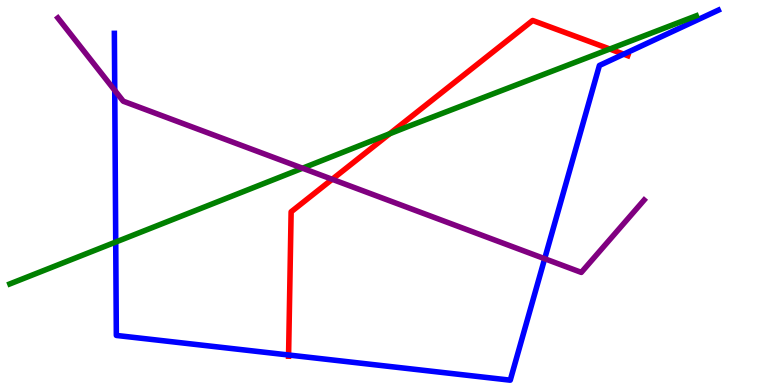[{'lines': ['blue', 'red'], 'intersections': [{'x': 3.72, 'y': 0.779}, {'x': 8.05, 'y': 8.59}]}, {'lines': ['green', 'red'], 'intersections': [{'x': 5.03, 'y': 6.53}, {'x': 7.87, 'y': 8.73}]}, {'lines': ['purple', 'red'], 'intersections': [{'x': 4.29, 'y': 5.34}]}, {'lines': ['blue', 'green'], 'intersections': [{'x': 1.49, 'y': 3.71}]}, {'lines': ['blue', 'purple'], 'intersections': [{'x': 1.48, 'y': 7.65}, {'x': 7.03, 'y': 3.28}]}, {'lines': ['green', 'purple'], 'intersections': [{'x': 3.9, 'y': 5.63}]}]